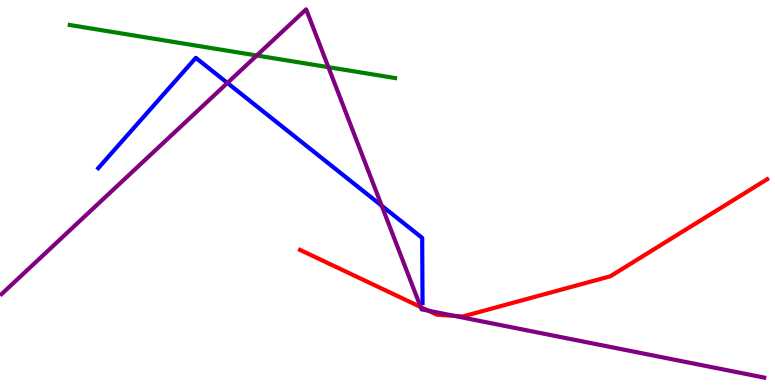[{'lines': ['blue', 'red'], 'intersections': []}, {'lines': ['green', 'red'], 'intersections': []}, {'lines': ['purple', 'red'], 'intersections': [{'x': 5.43, 'y': 2.03}, {'x': 5.53, 'y': 1.93}, {'x': 5.86, 'y': 1.8}]}, {'lines': ['blue', 'green'], 'intersections': []}, {'lines': ['blue', 'purple'], 'intersections': [{'x': 2.93, 'y': 7.85}, {'x': 4.93, 'y': 4.66}]}, {'lines': ['green', 'purple'], 'intersections': [{'x': 3.31, 'y': 8.56}, {'x': 4.24, 'y': 8.26}]}]